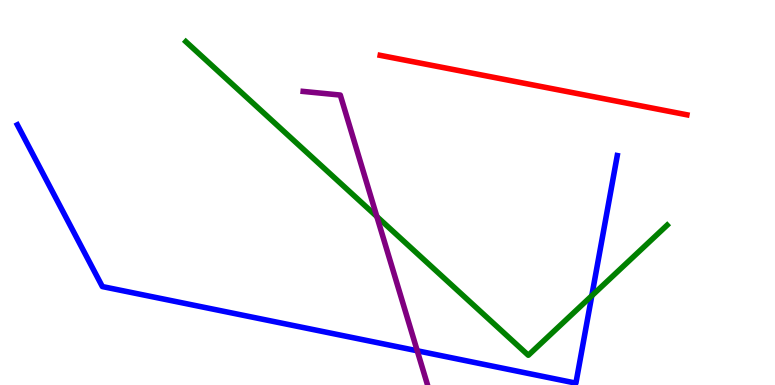[{'lines': ['blue', 'red'], 'intersections': []}, {'lines': ['green', 'red'], 'intersections': []}, {'lines': ['purple', 'red'], 'intersections': []}, {'lines': ['blue', 'green'], 'intersections': [{'x': 7.64, 'y': 2.32}]}, {'lines': ['blue', 'purple'], 'intersections': [{'x': 5.38, 'y': 0.889}]}, {'lines': ['green', 'purple'], 'intersections': [{'x': 4.86, 'y': 4.38}]}]